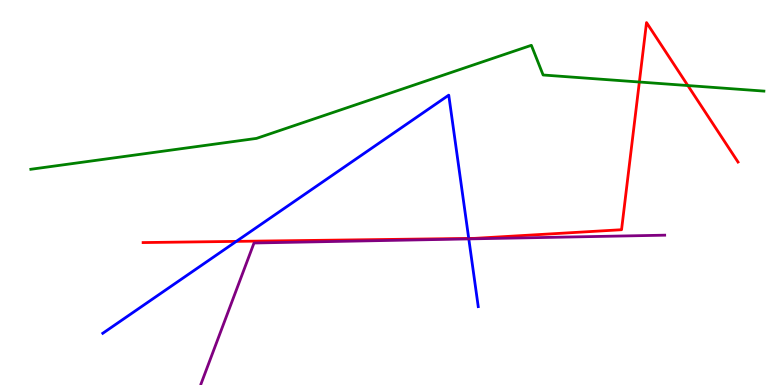[{'lines': ['blue', 'red'], 'intersections': [{'x': 3.05, 'y': 3.73}, {'x': 6.05, 'y': 3.81}]}, {'lines': ['green', 'red'], 'intersections': [{'x': 8.25, 'y': 7.87}, {'x': 8.88, 'y': 7.78}]}, {'lines': ['purple', 'red'], 'intersections': []}, {'lines': ['blue', 'green'], 'intersections': []}, {'lines': ['blue', 'purple'], 'intersections': [{'x': 6.05, 'y': 3.79}]}, {'lines': ['green', 'purple'], 'intersections': []}]